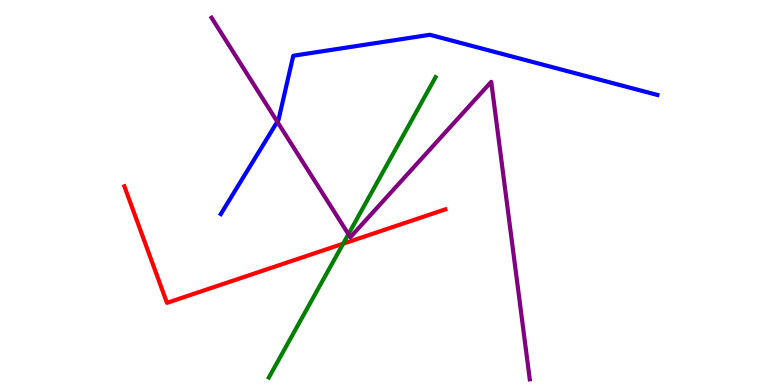[{'lines': ['blue', 'red'], 'intersections': []}, {'lines': ['green', 'red'], 'intersections': [{'x': 4.43, 'y': 3.67}]}, {'lines': ['purple', 'red'], 'intersections': []}, {'lines': ['blue', 'green'], 'intersections': []}, {'lines': ['blue', 'purple'], 'intersections': [{'x': 3.58, 'y': 6.84}]}, {'lines': ['green', 'purple'], 'intersections': [{'x': 4.5, 'y': 3.92}]}]